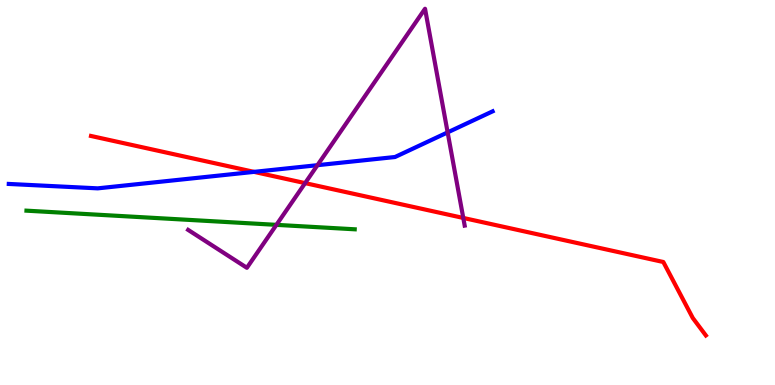[{'lines': ['blue', 'red'], 'intersections': [{'x': 3.28, 'y': 5.54}]}, {'lines': ['green', 'red'], 'intersections': []}, {'lines': ['purple', 'red'], 'intersections': [{'x': 3.94, 'y': 5.24}, {'x': 5.98, 'y': 4.34}]}, {'lines': ['blue', 'green'], 'intersections': []}, {'lines': ['blue', 'purple'], 'intersections': [{'x': 4.1, 'y': 5.71}, {'x': 5.78, 'y': 6.56}]}, {'lines': ['green', 'purple'], 'intersections': [{'x': 3.57, 'y': 4.16}]}]